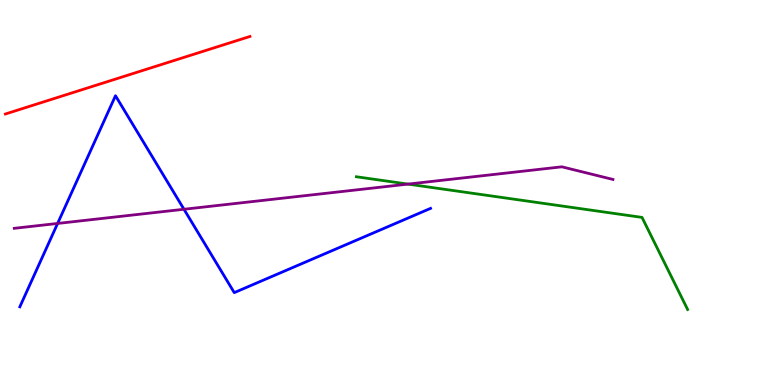[{'lines': ['blue', 'red'], 'intersections': []}, {'lines': ['green', 'red'], 'intersections': []}, {'lines': ['purple', 'red'], 'intersections': []}, {'lines': ['blue', 'green'], 'intersections': []}, {'lines': ['blue', 'purple'], 'intersections': [{'x': 0.743, 'y': 4.2}, {'x': 2.37, 'y': 4.56}]}, {'lines': ['green', 'purple'], 'intersections': [{'x': 5.26, 'y': 5.22}]}]